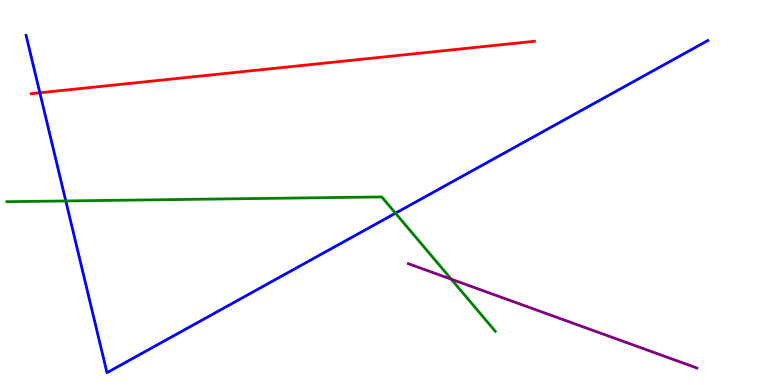[{'lines': ['blue', 'red'], 'intersections': [{'x': 0.514, 'y': 7.59}]}, {'lines': ['green', 'red'], 'intersections': []}, {'lines': ['purple', 'red'], 'intersections': []}, {'lines': ['blue', 'green'], 'intersections': [{'x': 0.849, 'y': 4.78}, {'x': 5.1, 'y': 4.46}]}, {'lines': ['blue', 'purple'], 'intersections': []}, {'lines': ['green', 'purple'], 'intersections': [{'x': 5.82, 'y': 2.75}]}]